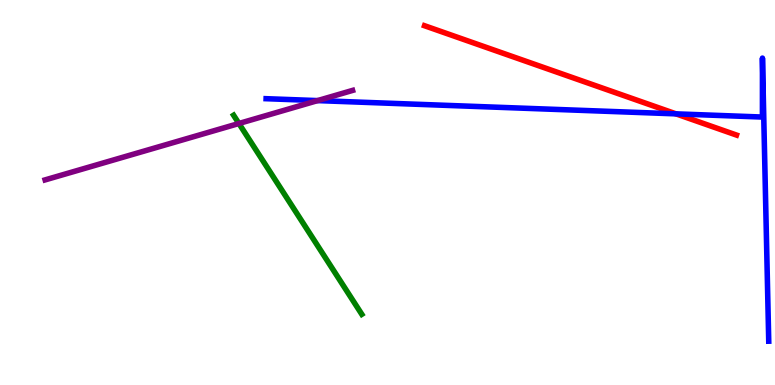[{'lines': ['blue', 'red'], 'intersections': [{'x': 8.72, 'y': 7.04}]}, {'lines': ['green', 'red'], 'intersections': []}, {'lines': ['purple', 'red'], 'intersections': []}, {'lines': ['blue', 'green'], 'intersections': []}, {'lines': ['blue', 'purple'], 'intersections': [{'x': 4.1, 'y': 7.39}]}, {'lines': ['green', 'purple'], 'intersections': [{'x': 3.08, 'y': 6.79}]}]